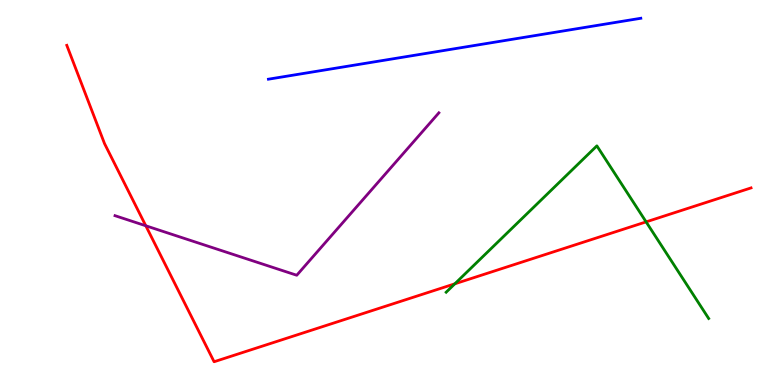[{'lines': ['blue', 'red'], 'intersections': []}, {'lines': ['green', 'red'], 'intersections': [{'x': 5.87, 'y': 2.63}, {'x': 8.34, 'y': 4.24}]}, {'lines': ['purple', 'red'], 'intersections': [{'x': 1.88, 'y': 4.14}]}, {'lines': ['blue', 'green'], 'intersections': []}, {'lines': ['blue', 'purple'], 'intersections': []}, {'lines': ['green', 'purple'], 'intersections': []}]